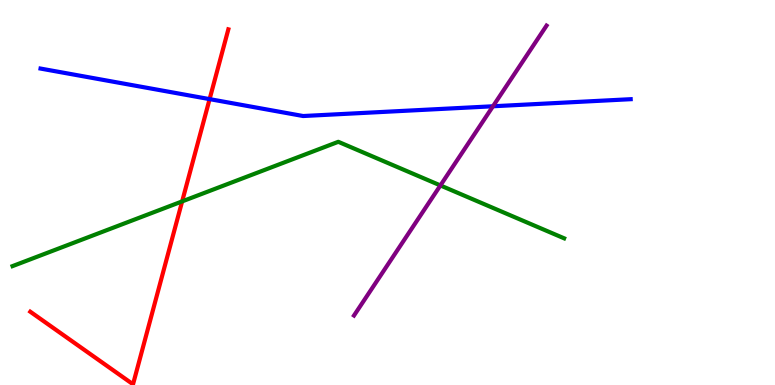[{'lines': ['blue', 'red'], 'intersections': [{'x': 2.7, 'y': 7.43}]}, {'lines': ['green', 'red'], 'intersections': [{'x': 2.35, 'y': 4.77}]}, {'lines': ['purple', 'red'], 'intersections': []}, {'lines': ['blue', 'green'], 'intersections': []}, {'lines': ['blue', 'purple'], 'intersections': [{'x': 6.36, 'y': 7.24}]}, {'lines': ['green', 'purple'], 'intersections': [{'x': 5.68, 'y': 5.18}]}]